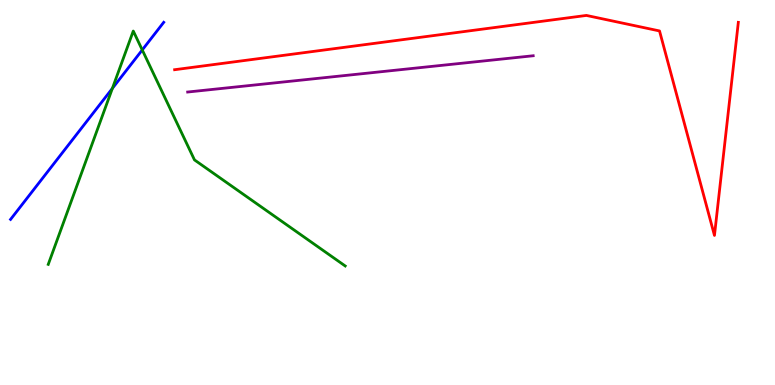[{'lines': ['blue', 'red'], 'intersections': []}, {'lines': ['green', 'red'], 'intersections': []}, {'lines': ['purple', 'red'], 'intersections': []}, {'lines': ['blue', 'green'], 'intersections': [{'x': 1.45, 'y': 7.7}, {'x': 1.84, 'y': 8.7}]}, {'lines': ['blue', 'purple'], 'intersections': []}, {'lines': ['green', 'purple'], 'intersections': []}]